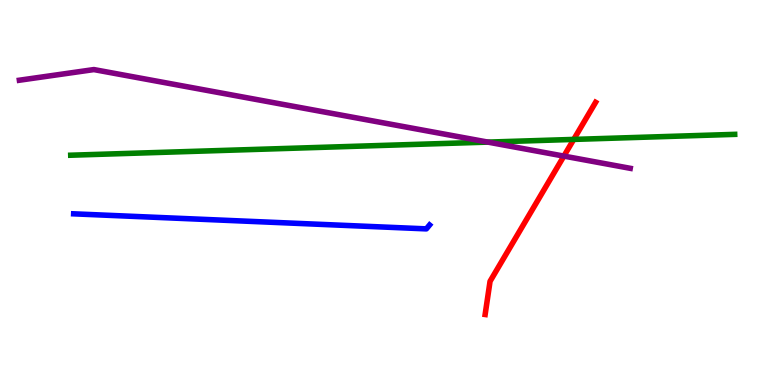[{'lines': ['blue', 'red'], 'intersections': []}, {'lines': ['green', 'red'], 'intersections': [{'x': 7.4, 'y': 6.38}]}, {'lines': ['purple', 'red'], 'intersections': [{'x': 7.28, 'y': 5.95}]}, {'lines': ['blue', 'green'], 'intersections': []}, {'lines': ['blue', 'purple'], 'intersections': []}, {'lines': ['green', 'purple'], 'intersections': [{'x': 6.3, 'y': 6.31}]}]